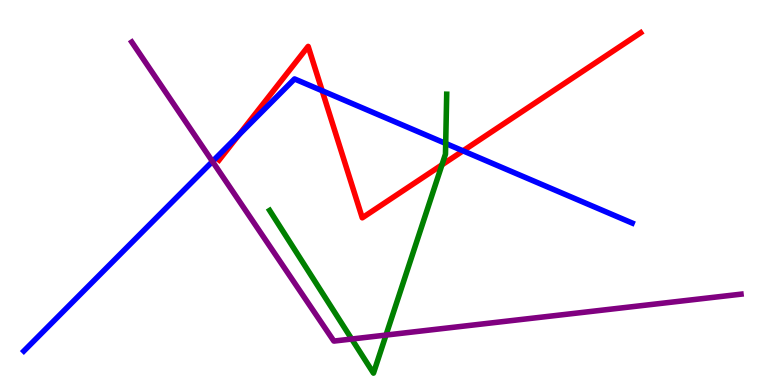[{'lines': ['blue', 'red'], 'intersections': [{'x': 3.08, 'y': 6.49}, {'x': 4.16, 'y': 7.64}, {'x': 5.97, 'y': 6.08}]}, {'lines': ['green', 'red'], 'intersections': [{'x': 5.7, 'y': 5.72}]}, {'lines': ['purple', 'red'], 'intersections': []}, {'lines': ['blue', 'green'], 'intersections': [{'x': 5.75, 'y': 6.27}]}, {'lines': ['blue', 'purple'], 'intersections': [{'x': 2.74, 'y': 5.81}]}, {'lines': ['green', 'purple'], 'intersections': [{'x': 4.54, 'y': 1.19}, {'x': 4.98, 'y': 1.3}]}]